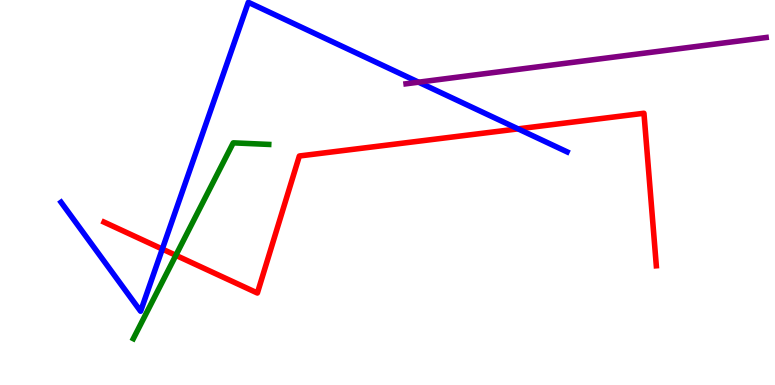[{'lines': ['blue', 'red'], 'intersections': [{'x': 2.09, 'y': 3.53}, {'x': 6.68, 'y': 6.65}]}, {'lines': ['green', 'red'], 'intersections': [{'x': 2.27, 'y': 3.37}]}, {'lines': ['purple', 'red'], 'intersections': []}, {'lines': ['blue', 'green'], 'intersections': []}, {'lines': ['blue', 'purple'], 'intersections': [{'x': 5.4, 'y': 7.87}]}, {'lines': ['green', 'purple'], 'intersections': []}]